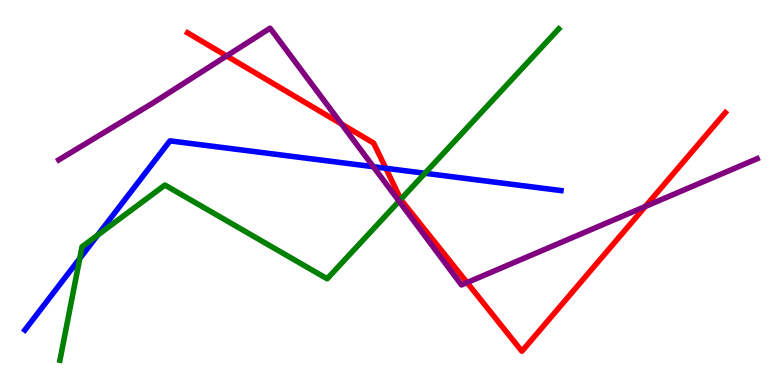[{'lines': ['blue', 'red'], 'intersections': [{'x': 4.98, 'y': 5.63}]}, {'lines': ['green', 'red'], 'intersections': [{'x': 5.17, 'y': 4.82}]}, {'lines': ['purple', 'red'], 'intersections': [{'x': 2.92, 'y': 8.55}, {'x': 4.41, 'y': 6.78}, {'x': 6.03, 'y': 2.66}, {'x': 8.33, 'y': 4.64}]}, {'lines': ['blue', 'green'], 'intersections': [{'x': 1.03, 'y': 3.29}, {'x': 1.26, 'y': 3.89}, {'x': 5.48, 'y': 5.5}]}, {'lines': ['blue', 'purple'], 'intersections': [{'x': 4.82, 'y': 5.67}]}, {'lines': ['green', 'purple'], 'intersections': [{'x': 5.15, 'y': 4.77}]}]